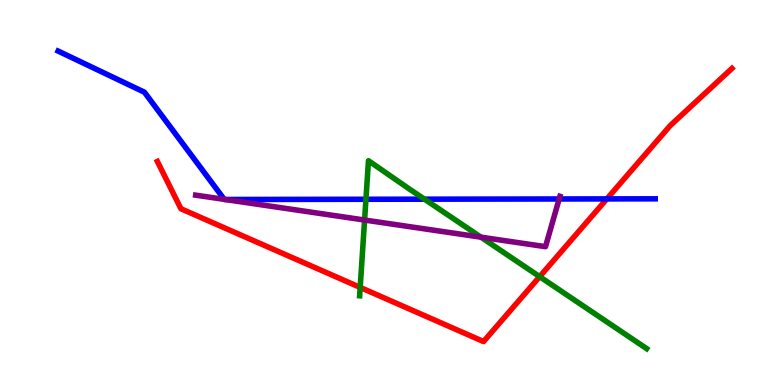[{'lines': ['blue', 'red'], 'intersections': [{'x': 7.83, 'y': 4.83}]}, {'lines': ['green', 'red'], 'intersections': [{'x': 4.65, 'y': 2.53}, {'x': 6.96, 'y': 2.81}]}, {'lines': ['purple', 'red'], 'intersections': []}, {'lines': ['blue', 'green'], 'intersections': [{'x': 4.72, 'y': 4.82}, {'x': 5.48, 'y': 4.83}]}, {'lines': ['blue', 'purple'], 'intersections': [{'x': 2.89, 'y': 4.82}, {'x': 2.9, 'y': 4.82}, {'x': 7.22, 'y': 4.83}]}, {'lines': ['green', 'purple'], 'intersections': [{'x': 4.7, 'y': 4.28}, {'x': 6.21, 'y': 3.84}]}]